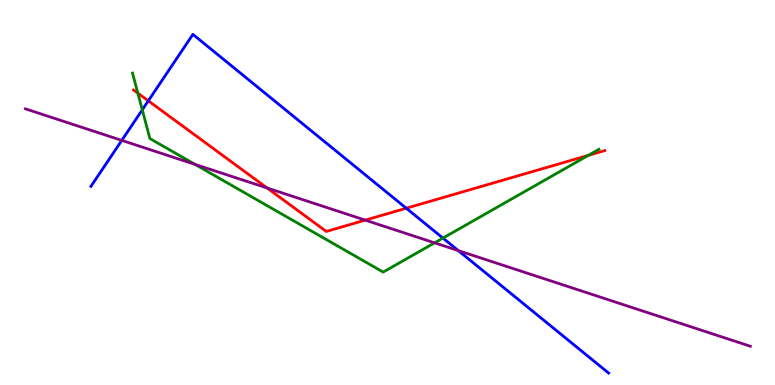[{'lines': ['blue', 'red'], 'intersections': [{'x': 1.91, 'y': 7.38}, {'x': 5.24, 'y': 4.59}]}, {'lines': ['green', 'red'], 'intersections': [{'x': 1.78, 'y': 7.58}, {'x': 7.59, 'y': 5.96}]}, {'lines': ['purple', 'red'], 'intersections': [{'x': 3.45, 'y': 5.12}, {'x': 4.71, 'y': 4.28}]}, {'lines': ['blue', 'green'], 'intersections': [{'x': 1.84, 'y': 7.15}, {'x': 5.72, 'y': 3.82}]}, {'lines': ['blue', 'purple'], 'intersections': [{'x': 1.57, 'y': 6.35}, {'x': 5.91, 'y': 3.49}]}, {'lines': ['green', 'purple'], 'intersections': [{'x': 2.52, 'y': 5.73}, {'x': 5.61, 'y': 3.69}]}]